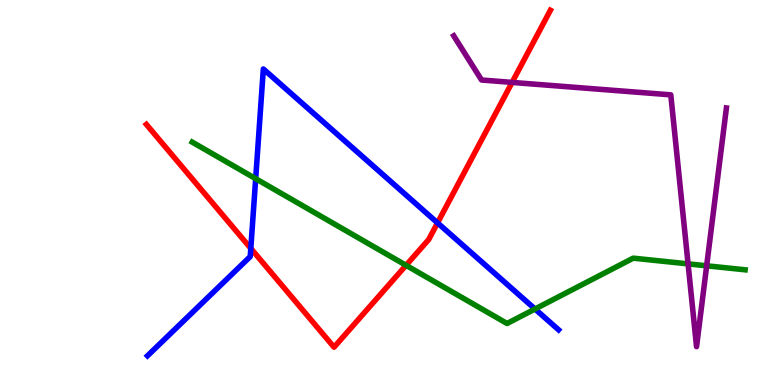[{'lines': ['blue', 'red'], 'intersections': [{'x': 3.24, 'y': 3.55}, {'x': 5.65, 'y': 4.21}]}, {'lines': ['green', 'red'], 'intersections': [{'x': 5.24, 'y': 3.11}]}, {'lines': ['purple', 'red'], 'intersections': [{'x': 6.61, 'y': 7.86}]}, {'lines': ['blue', 'green'], 'intersections': [{'x': 3.3, 'y': 5.36}, {'x': 6.9, 'y': 1.97}]}, {'lines': ['blue', 'purple'], 'intersections': []}, {'lines': ['green', 'purple'], 'intersections': [{'x': 8.88, 'y': 3.15}, {'x': 9.12, 'y': 3.1}]}]